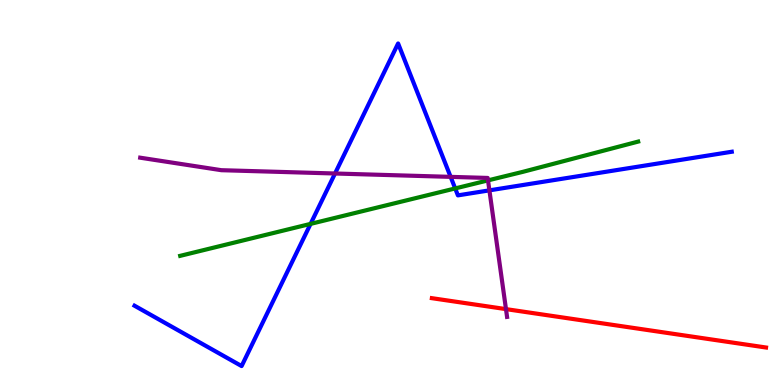[{'lines': ['blue', 'red'], 'intersections': []}, {'lines': ['green', 'red'], 'intersections': []}, {'lines': ['purple', 'red'], 'intersections': [{'x': 6.53, 'y': 1.97}]}, {'lines': ['blue', 'green'], 'intersections': [{'x': 4.01, 'y': 4.18}, {'x': 5.87, 'y': 5.11}]}, {'lines': ['blue', 'purple'], 'intersections': [{'x': 4.32, 'y': 5.49}, {'x': 5.81, 'y': 5.41}, {'x': 6.31, 'y': 5.06}]}, {'lines': ['green', 'purple'], 'intersections': [{'x': 6.3, 'y': 5.31}]}]